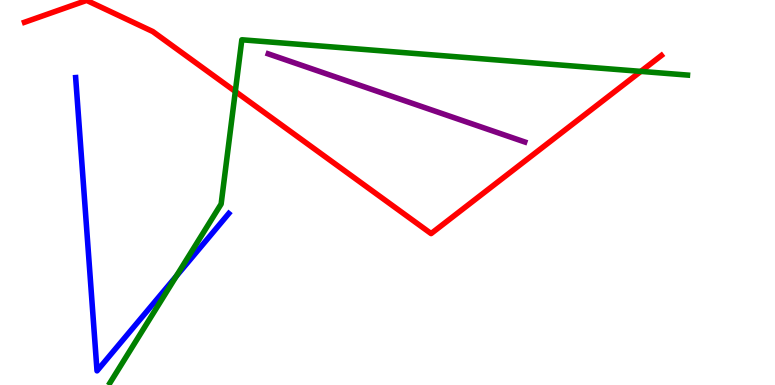[{'lines': ['blue', 'red'], 'intersections': []}, {'lines': ['green', 'red'], 'intersections': [{'x': 3.04, 'y': 7.62}, {'x': 8.27, 'y': 8.15}]}, {'lines': ['purple', 'red'], 'intersections': []}, {'lines': ['blue', 'green'], 'intersections': [{'x': 2.27, 'y': 2.83}]}, {'lines': ['blue', 'purple'], 'intersections': []}, {'lines': ['green', 'purple'], 'intersections': []}]